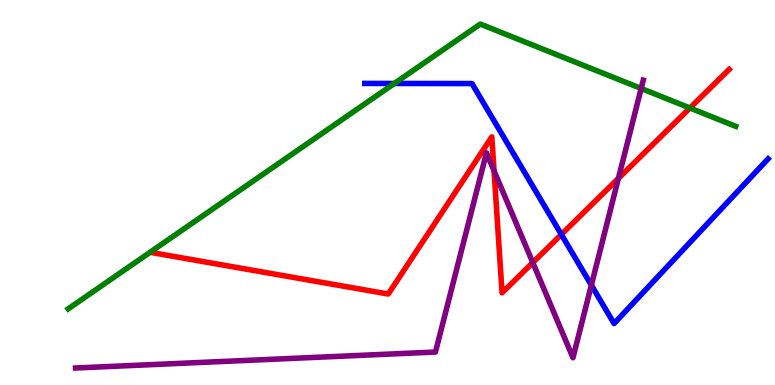[{'lines': ['blue', 'red'], 'intersections': [{'x': 7.24, 'y': 3.91}]}, {'lines': ['green', 'red'], 'intersections': [{'x': 8.9, 'y': 7.19}]}, {'lines': ['purple', 'red'], 'intersections': [{'x': 6.37, 'y': 5.56}, {'x': 6.87, 'y': 3.18}, {'x': 7.98, 'y': 5.37}]}, {'lines': ['blue', 'green'], 'intersections': [{'x': 5.09, 'y': 7.83}]}, {'lines': ['blue', 'purple'], 'intersections': [{'x': 7.63, 'y': 2.59}]}, {'lines': ['green', 'purple'], 'intersections': [{'x': 8.27, 'y': 7.7}]}]